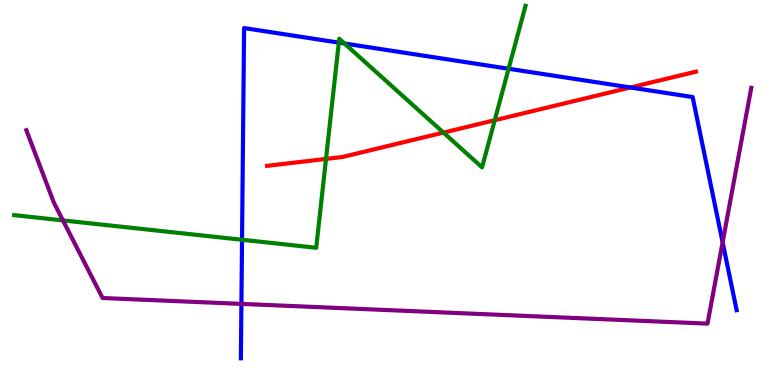[{'lines': ['blue', 'red'], 'intersections': [{'x': 8.13, 'y': 7.73}]}, {'lines': ['green', 'red'], 'intersections': [{'x': 4.21, 'y': 5.87}, {'x': 5.72, 'y': 6.56}, {'x': 6.38, 'y': 6.88}]}, {'lines': ['purple', 'red'], 'intersections': []}, {'lines': ['blue', 'green'], 'intersections': [{'x': 3.12, 'y': 3.77}, {'x': 4.37, 'y': 8.89}, {'x': 4.45, 'y': 8.87}, {'x': 6.56, 'y': 8.21}]}, {'lines': ['blue', 'purple'], 'intersections': [{'x': 3.11, 'y': 2.11}, {'x': 9.32, 'y': 3.71}]}, {'lines': ['green', 'purple'], 'intersections': [{'x': 0.812, 'y': 4.28}]}]